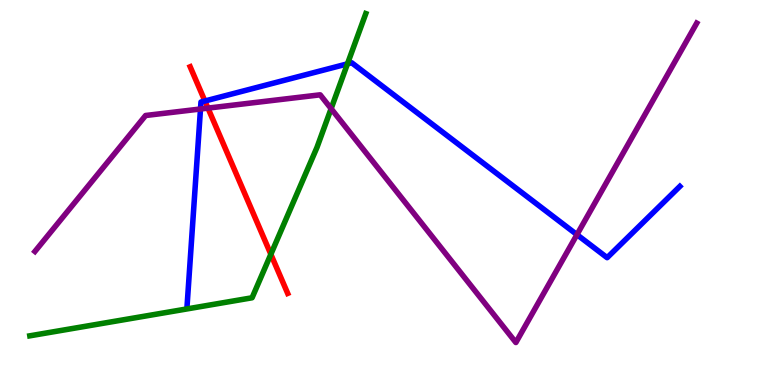[{'lines': ['blue', 'red'], 'intersections': [{'x': 2.64, 'y': 7.38}]}, {'lines': ['green', 'red'], 'intersections': [{'x': 3.49, 'y': 3.4}]}, {'lines': ['purple', 'red'], 'intersections': [{'x': 2.68, 'y': 7.19}]}, {'lines': ['blue', 'green'], 'intersections': [{'x': 4.48, 'y': 8.34}]}, {'lines': ['blue', 'purple'], 'intersections': [{'x': 2.59, 'y': 7.17}, {'x': 7.44, 'y': 3.91}]}, {'lines': ['green', 'purple'], 'intersections': [{'x': 4.27, 'y': 7.18}]}]